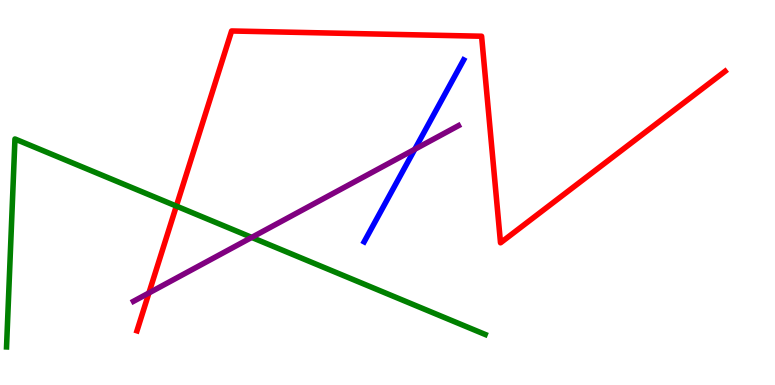[{'lines': ['blue', 'red'], 'intersections': []}, {'lines': ['green', 'red'], 'intersections': [{'x': 2.28, 'y': 4.65}]}, {'lines': ['purple', 'red'], 'intersections': [{'x': 1.92, 'y': 2.39}]}, {'lines': ['blue', 'green'], 'intersections': []}, {'lines': ['blue', 'purple'], 'intersections': [{'x': 5.35, 'y': 6.12}]}, {'lines': ['green', 'purple'], 'intersections': [{'x': 3.25, 'y': 3.83}]}]